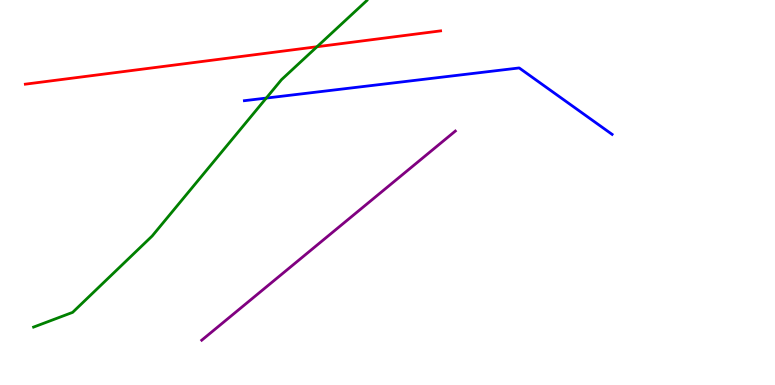[{'lines': ['blue', 'red'], 'intersections': []}, {'lines': ['green', 'red'], 'intersections': [{'x': 4.09, 'y': 8.79}]}, {'lines': ['purple', 'red'], 'intersections': []}, {'lines': ['blue', 'green'], 'intersections': [{'x': 3.44, 'y': 7.45}]}, {'lines': ['blue', 'purple'], 'intersections': []}, {'lines': ['green', 'purple'], 'intersections': []}]